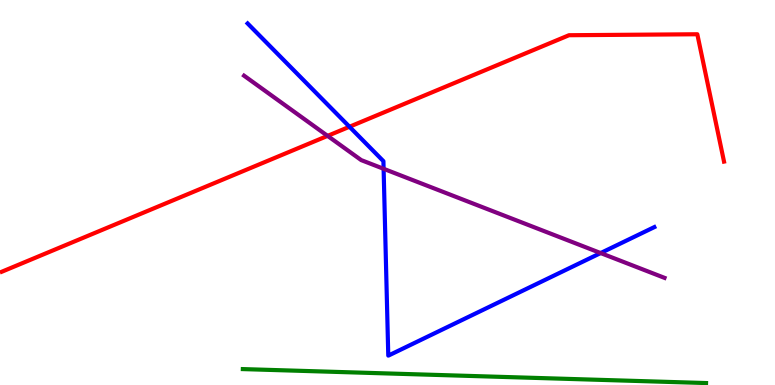[{'lines': ['blue', 'red'], 'intersections': [{'x': 4.51, 'y': 6.71}]}, {'lines': ['green', 'red'], 'intersections': []}, {'lines': ['purple', 'red'], 'intersections': [{'x': 4.23, 'y': 6.47}]}, {'lines': ['blue', 'green'], 'intersections': []}, {'lines': ['blue', 'purple'], 'intersections': [{'x': 4.95, 'y': 5.62}, {'x': 7.75, 'y': 3.43}]}, {'lines': ['green', 'purple'], 'intersections': []}]